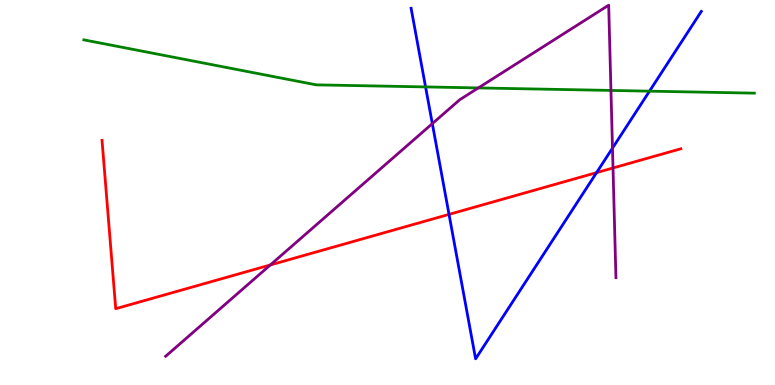[{'lines': ['blue', 'red'], 'intersections': [{'x': 5.79, 'y': 4.43}, {'x': 7.7, 'y': 5.52}]}, {'lines': ['green', 'red'], 'intersections': []}, {'lines': ['purple', 'red'], 'intersections': [{'x': 3.49, 'y': 3.12}, {'x': 7.91, 'y': 5.64}]}, {'lines': ['blue', 'green'], 'intersections': [{'x': 5.49, 'y': 7.74}, {'x': 8.38, 'y': 7.63}]}, {'lines': ['blue', 'purple'], 'intersections': [{'x': 5.58, 'y': 6.79}, {'x': 7.9, 'y': 6.15}]}, {'lines': ['green', 'purple'], 'intersections': [{'x': 6.17, 'y': 7.72}, {'x': 7.88, 'y': 7.65}]}]